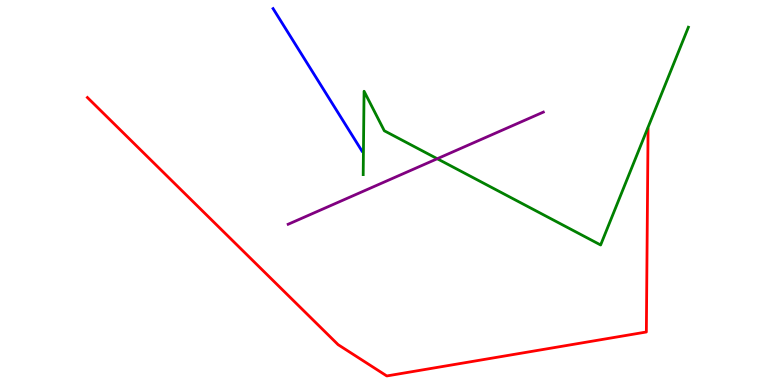[{'lines': ['blue', 'red'], 'intersections': []}, {'lines': ['green', 'red'], 'intersections': []}, {'lines': ['purple', 'red'], 'intersections': []}, {'lines': ['blue', 'green'], 'intersections': []}, {'lines': ['blue', 'purple'], 'intersections': []}, {'lines': ['green', 'purple'], 'intersections': [{'x': 5.64, 'y': 5.88}]}]